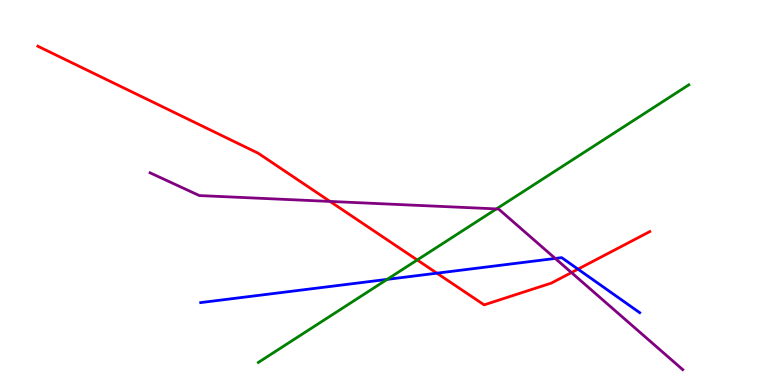[{'lines': ['blue', 'red'], 'intersections': [{'x': 5.64, 'y': 2.9}, {'x': 7.46, 'y': 3.01}]}, {'lines': ['green', 'red'], 'intersections': [{'x': 5.38, 'y': 3.25}]}, {'lines': ['purple', 'red'], 'intersections': [{'x': 4.26, 'y': 4.77}, {'x': 7.37, 'y': 2.92}]}, {'lines': ['blue', 'green'], 'intersections': [{'x': 5.0, 'y': 2.74}]}, {'lines': ['blue', 'purple'], 'intersections': [{'x': 7.16, 'y': 3.29}]}, {'lines': ['green', 'purple'], 'intersections': [{'x': 6.41, 'y': 4.57}]}]